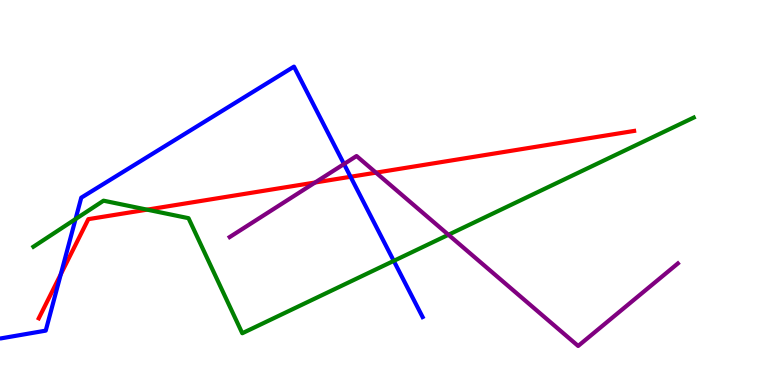[{'lines': ['blue', 'red'], 'intersections': [{'x': 0.785, 'y': 2.88}, {'x': 4.52, 'y': 5.41}]}, {'lines': ['green', 'red'], 'intersections': [{'x': 1.9, 'y': 4.55}]}, {'lines': ['purple', 'red'], 'intersections': [{'x': 4.07, 'y': 5.26}, {'x': 4.85, 'y': 5.52}]}, {'lines': ['blue', 'green'], 'intersections': [{'x': 0.975, 'y': 4.31}, {'x': 5.08, 'y': 3.22}]}, {'lines': ['blue', 'purple'], 'intersections': [{'x': 4.44, 'y': 5.74}]}, {'lines': ['green', 'purple'], 'intersections': [{'x': 5.79, 'y': 3.9}]}]